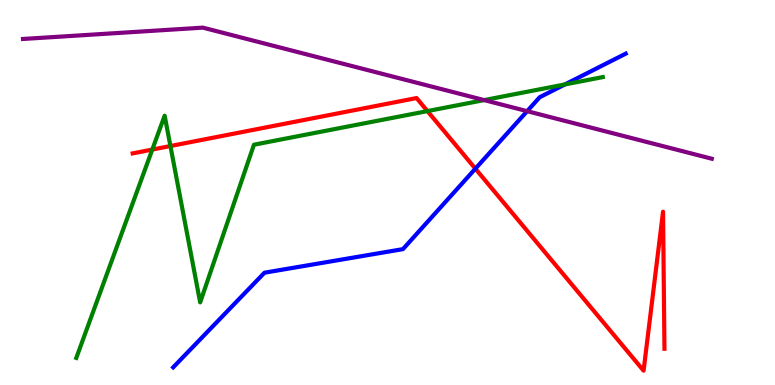[{'lines': ['blue', 'red'], 'intersections': [{'x': 6.13, 'y': 5.62}]}, {'lines': ['green', 'red'], 'intersections': [{'x': 1.97, 'y': 6.12}, {'x': 2.2, 'y': 6.21}, {'x': 5.52, 'y': 7.11}]}, {'lines': ['purple', 'red'], 'intersections': []}, {'lines': ['blue', 'green'], 'intersections': [{'x': 7.29, 'y': 7.81}]}, {'lines': ['blue', 'purple'], 'intersections': [{'x': 6.8, 'y': 7.11}]}, {'lines': ['green', 'purple'], 'intersections': [{'x': 6.25, 'y': 7.4}]}]